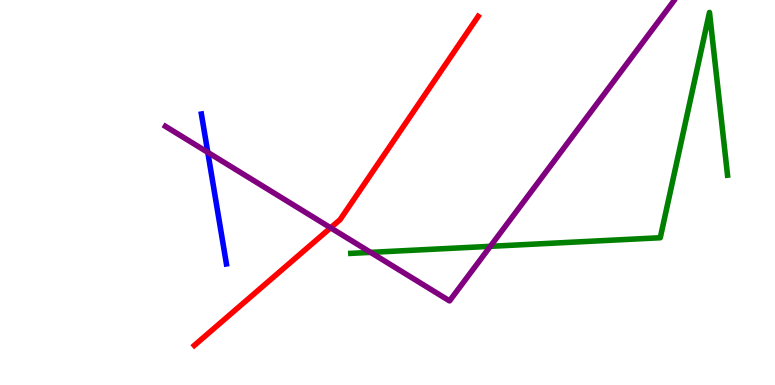[{'lines': ['blue', 'red'], 'intersections': []}, {'lines': ['green', 'red'], 'intersections': []}, {'lines': ['purple', 'red'], 'intersections': [{'x': 4.27, 'y': 4.08}]}, {'lines': ['blue', 'green'], 'intersections': []}, {'lines': ['blue', 'purple'], 'intersections': [{'x': 2.68, 'y': 6.04}]}, {'lines': ['green', 'purple'], 'intersections': [{'x': 4.78, 'y': 3.44}, {'x': 6.33, 'y': 3.6}]}]